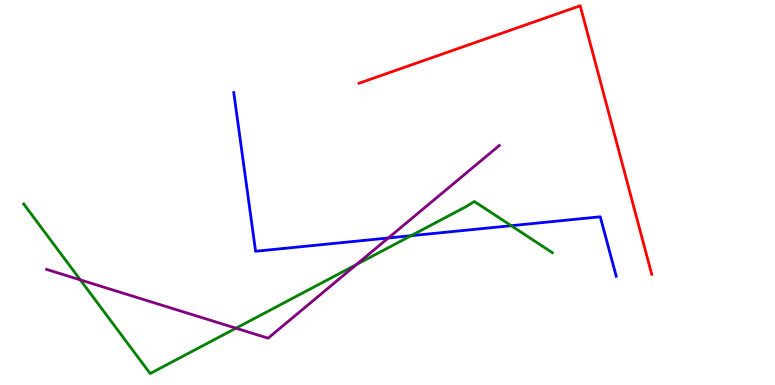[{'lines': ['blue', 'red'], 'intersections': []}, {'lines': ['green', 'red'], 'intersections': []}, {'lines': ['purple', 'red'], 'intersections': []}, {'lines': ['blue', 'green'], 'intersections': [{'x': 5.3, 'y': 3.88}, {'x': 6.6, 'y': 4.14}]}, {'lines': ['blue', 'purple'], 'intersections': [{'x': 5.01, 'y': 3.82}]}, {'lines': ['green', 'purple'], 'intersections': [{'x': 1.04, 'y': 2.73}, {'x': 3.04, 'y': 1.48}, {'x': 4.6, 'y': 3.13}]}]